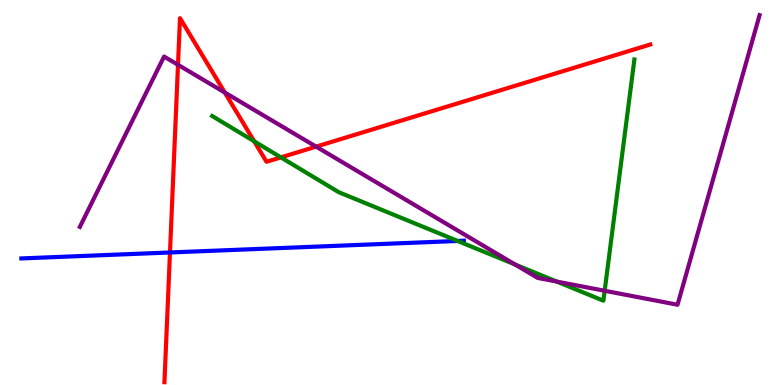[{'lines': ['blue', 'red'], 'intersections': [{'x': 2.19, 'y': 3.44}]}, {'lines': ['green', 'red'], 'intersections': [{'x': 3.28, 'y': 6.33}, {'x': 3.62, 'y': 5.91}]}, {'lines': ['purple', 'red'], 'intersections': [{'x': 2.3, 'y': 8.32}, {'x': 2.9, 'y': 7.6}, {'x': 4.08, 'y': 6.19}]}, {'lines': ['blue', 'green'], 'intersections': [{'x': 5.91, 'y': 3.74}]}, {'lines': ['blue', 'purple'], 'intersections': []}, {'lines': ['green', 'purple'], 'intersections': [{'x': 6.65, 'y': 3.13}, {'x': 7.18, 'y': 2.69}, {'x': 7.8, 'y': 2.45}]}]